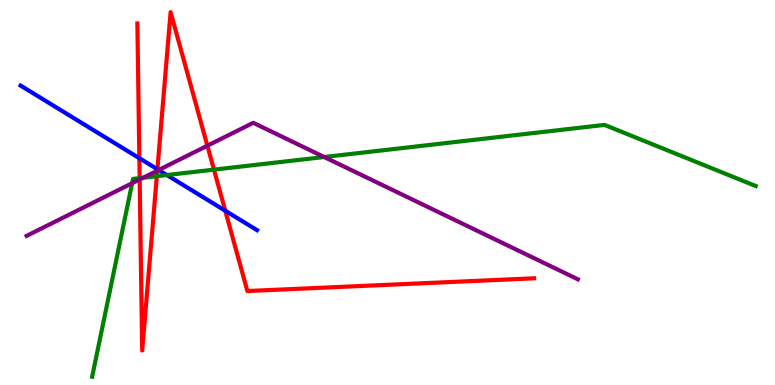[{'lines': ['blue', 'red'], 'intersections': [{'x': 1.8, 'y': 5.89}, {'x': 2.03, 'y': 5.6}, {'x': 2.91, 'y': 4.53}]}, {'lines': ['green', 'red'], 'intersections': [{'x': 1.8, 'y': 5.37}, {'x': 2.02, 'y': 5.42}, {'x': 2.76, 'y': 5.59}]}, {'lines': ['purple', 'red'], 'intersections': [{'x': 1.8, 'y': 5.34}, {'x': 2.03, 'y': 5.57}, {'x': 2.68, 'y': 6.22}]}, {'lines': ['blue', 'green'], 'intersections': [{'x': 2.15, 'y': 5.45}]}, {'lines': ['blue', 'purple'], 'intersections': [{'x': 2.05, 'y': 5.58}]}, {'lines': ['green', 'purple'], 'intersections': [{'x': 1.71, 'y': 5.24}, {'x': 1.85, 'y': 5.38}, {'x': 4.18, 'y': 5.92}]}]